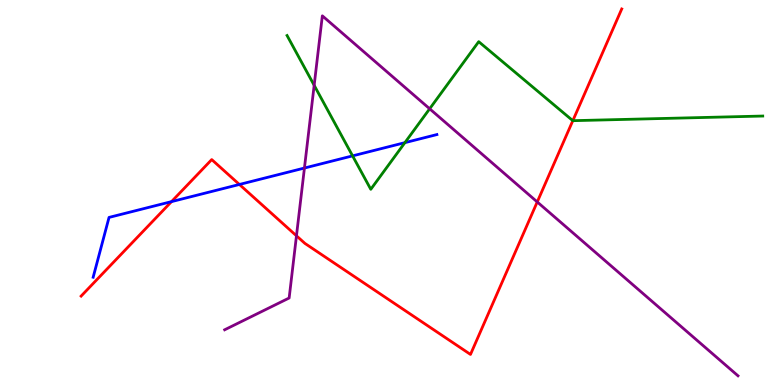[{'lines': ['blue', 'red'], 'intersections': [{'x': 2.21, 'y': 4.76}, {'x': 3.09, 'y': 5.21}]}, {'lines': ['green', 'red'], 'intersections': [{'x': 7.39, 'y': 6.87}]}, {'lines': ['purple', 'red'], 'intersections': [{'x': 3.83, 'y': 3.88}, {'x': 6.93, 'y': 4.75}]}, {'lines': ['blue', 'green'], 'intersections': [{'x': 4.55, 'y': 5.95}, {'x': 5.22, 'y': 6.29}]}, {'lines': ['blue', 'purple'], 'intersections': [{'x': 3.93, 'y': 5.64}]}, {'lines': ['green', 'purple'], 'intersections': [{'x': 4.05, 'y': 7.78}, {'x': 5.54, 'y': 7.17}]}]